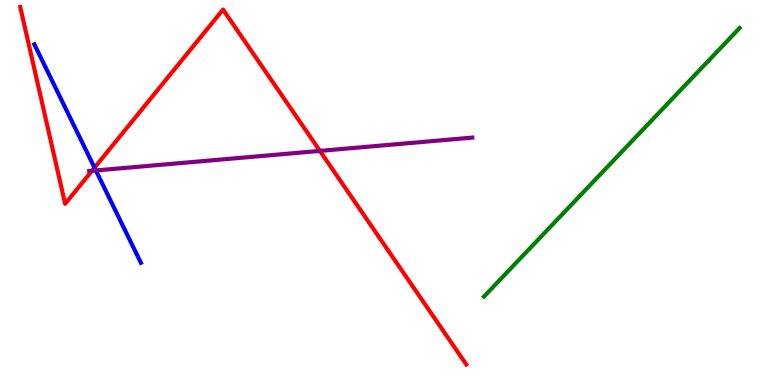[{'lines': ['blue', 'red'], 'intersections': [{'x': 1.22, 'y': 5.64}]}, {'lines': ['green', 'red'], 'intersections': []}, {'lines': ['purple', 'red'], 'intersections': [{'x': 1.19, 'y': 5.56}, {'x': 4.13, 'y': 6.08}]}, {'lines': ['blue', 'green'], 'intersections': []}, {'lines': ['blue', 'purple'], 'intersections': [{'x': 1.24, 'y': 5.57}]}, {'lines': ['green', 'purple'], 'intersections': []}]